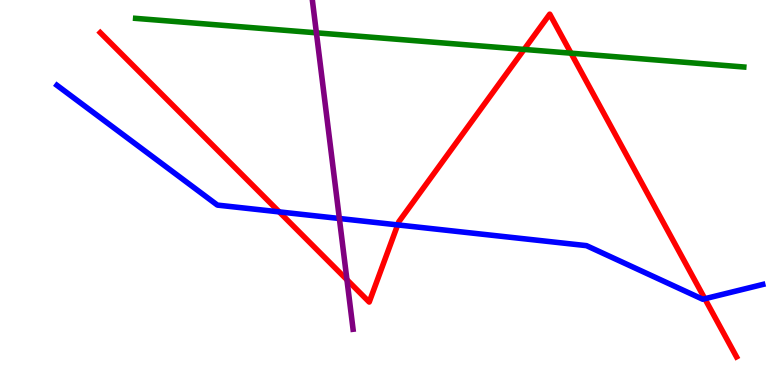[{'lines': ['blue', 'red'], 'intersections': [{'x': 3.6, 'y': 4.5}, {'x': 5.13, 'y': 4.16}, {'x': 9.09, 'y': 2.24}]}, {'lines': ['green', 'red'], 'intersections': [{'x': 6.76, 'y': 8.72}, {'x': 7.37, 'y': 8.62}]}, {'lines': ['purple', 'red'], 'intersections': [{'x': 4.48, 'y': 2.73}]}, {'lines': ['blue', 'green'], 'intersections': []}, {'lines': ['blue', 'purple'], 'intersections': [{'x': 4.38, 'y': 4.32}]}, {'lines': ['green', 'purple'], 'intersections': [{'x': 4.08, 'y': 9.15}]}]